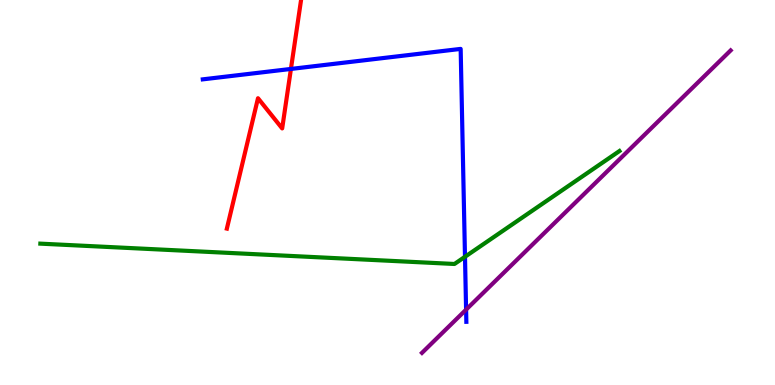[{'lines': ['blue', 'red'], 'intersections': [{'x': 3.75, 'y': 8.21}]}, {'lines': ['green', 'red'], 'intersections': []}, {'lines': ['purple', 'red'], 'intersections': []}, {'lines': ['blue', 'green'], 'intersections': [{'x': 6.0, 'y': 3.33}]}, {'lines': ['blue', 'purple'], 'intersections': [{'x': 6.01, 'y': 1.96}]}, {'lines': ['green', 'purple'], 'intersections': []}]